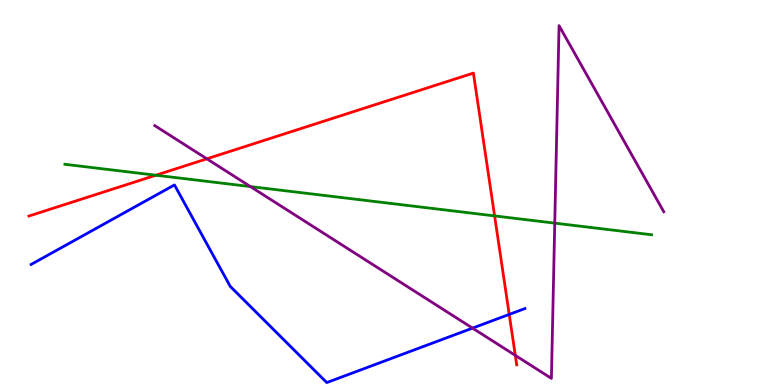[{'lines': ['blue', 'red'], 'intersections': [{'x': 6.57, 'y': 1.83}]}, {'lines': ['green', 'red'], 'intersections': [{'x': 2.01, 'y': 5.45}, {'x': 6.38, 'y': 4.39}]}, {'lines': ['purple', 'red'], 'intersections': [{'x': 2.67, 'y': 5.87}, {'x': 6.65, 'y': 0.769}]}, {'lines': ['blue', 'green'], 'intersections': []}, {'lines': ['blue', 'purple'], 'intersections': [{'x': 6.1, 'y': 1.48}]}, {'lines': ['green', 'purple'], 'intersections': [{'x': 3.23, 'y': 5.15}, {'x': 7.16, 'y': 4.2}]}]